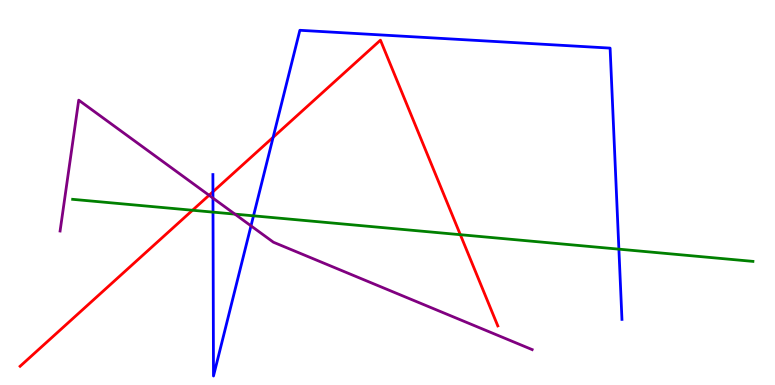[{'lines': ['blue', 'red'], 'intersections': [{'x': 2.75, 'y': 5.02}, {'x': 3.52, 'y': 6.43}]}, {'lines': ['green', 'red'], 'intersections': [{'x': 2.48, 'y': 4.54}, {'x': 5.94, 'y': 3.9}]}, {'lines': ['purple', 'red'], 'intersections': [{'x': 2.7, 'y': 4.93}]}, {'lines': ['blue', 'green'], 'intersections': [{'x': 2.75, 'y': 4.49}, {'x': 3.27, 'y': 4.39}, {'x': 7.99, 'y': 3.53}]}, {'lines': ['blue', 'purple'], 'intersections': [{'x': 2.75, 'y': 4.85}, {'x': 3.24, 'y': 4.13}]}, {'lines': ['green', 'purple'], 'intersections': [{'x': 3.03, 'y': 4.44}]}]